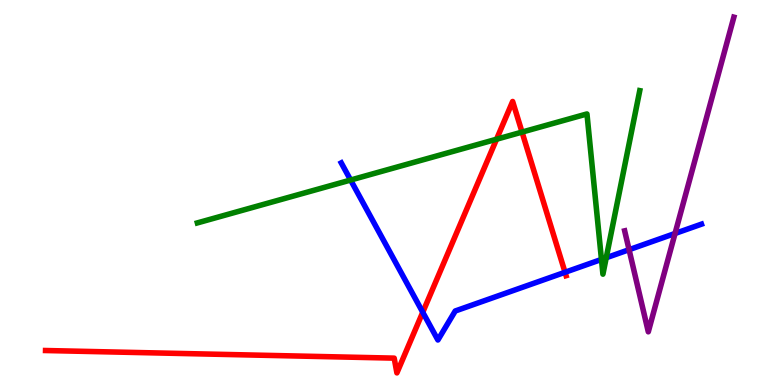[{'lines': ['blue', 'red'], 'intersections': [{'x': 5.45, 'y': 1.89}, {'x': 7.29, 'y': 2.93}]}, {'lines': ['green', 'red'], 'intersections': [{'x': 6.41, 'y': 6.38}, {'x': 6.74, 'y': 6.57}]}, {'lines': ['purple', 'red'], 'intersections': []}, {'lines': ['blue', 'green'], 'intersections': [{'x': 4.52, 'y': 5.32}, {'x': 7.76, 'y': 3.26}, {'x': 7.82, 'y': 3.31}]}, {'lines': ['blue', 'purple'], 'intersections': [{'x': 8.12, 'y': 3.51}, {'x': 8.71, 'y': 3.94}]}, {'lines': ['green', 'purple'], 'intersections': []}]